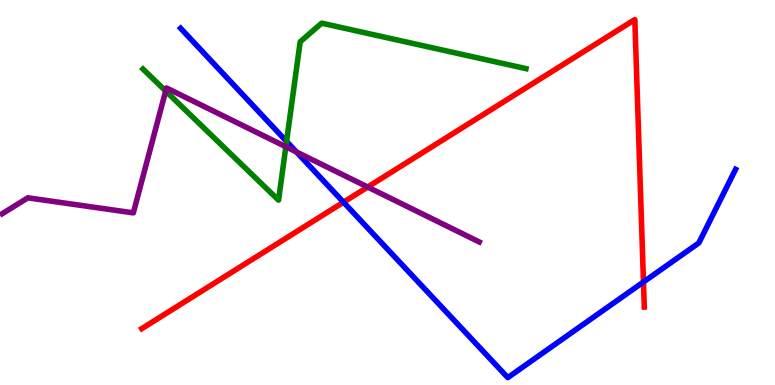[{'lines': ['blue', 'red'], 'intersections': [{'x': 4.43, 'y': 4.75}, {'x': 8.3, 'y': 2.68}]}, {'lines': ['green', 'red'], 'intersections': []}, {'lines': ['purple', 'red'], 'intersections': [{'x': 4.74, 'y': 5.14}]}, {'lines': ['blue', 'green'], 'intersections': [{'x': 3.7, 'y': 6.33}]}, {'lines': ['blue', 'purple'], 'intersections': [{'x': 3.83, 'y': 6.05}]}, {'lines': ['green', 'purple'], 'intersections': [{'x': 2.14, 'y': 7.64}, {'x': 3.69, 'y': 6.19}]}]